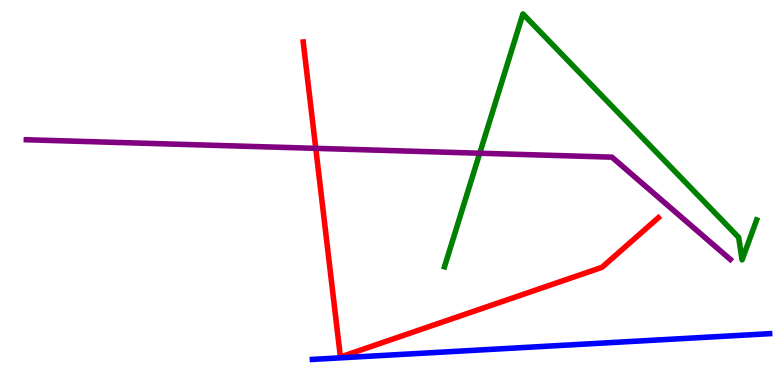[{'lines': ['blue', 'red'], 'intersections': []}, {'lines': ['green', 'red'], 'intersections': []}, {'lines': ['purple', 'red'], 'intersections': [{'x': 4.07, 'y': 6.15}]}, {'lines': ['blue', 'green'], 'intersections': []}, {'lines': ['blue', 'purple'], 'intersections': []}, {'lines': ['green', 'purple'], 'intersections': [{'x': 6.19, 'y': 6.02}]}]